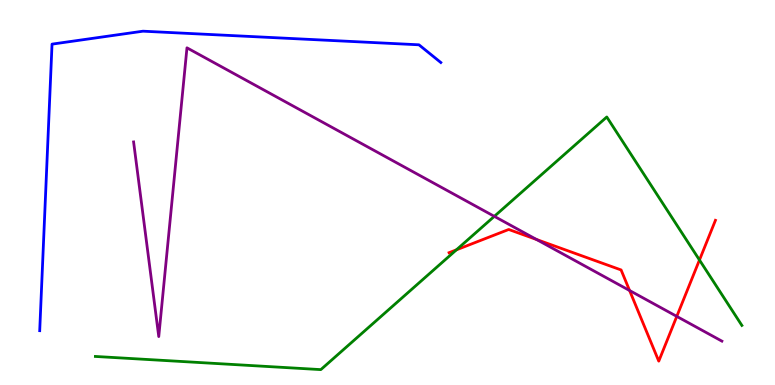[{'lines': ['blue', 'red'], 'intersections': []}, {'lines': ['green', 'red'], 'intersections': [{'x': 5.89, 'y': 3.51}, {'x': 9.03, 'y': 3.25}]}, {'lines': ['purple', 'red'], 'intersections': [{'x': 6.92, 'y': 3.78}, {'x': 8.12, 'y': 2.45}, {'x': 8.73, 'y': 1.78}]}, {'lines': ['blue', 'green'], 'intersections': []}, {'lines': ['blue', 'purple'], 'intersections': []}, {'lines': ['green', 'purple'], 'intersections': [{'x': 6.38, 'y': 4.38}]}]